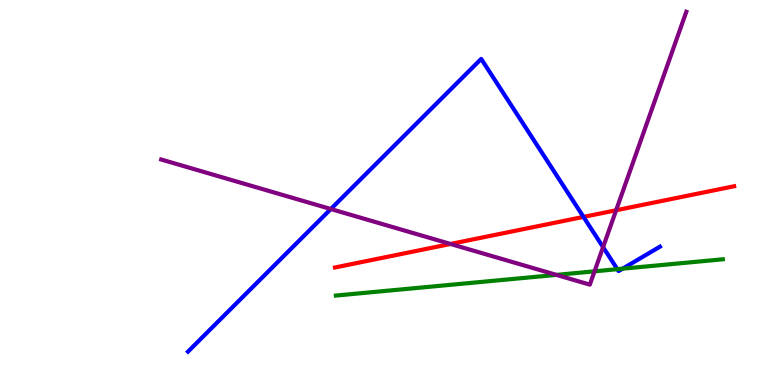[{'lines': ['blue', 'red'], 'intersections': [{'x': 7.53, 'y': 4.37}]}, {'lines': ['green', 'red'], 'intersections': []}, {'lines': ['purple', 'red'], 'intersections': [{'x': 5.81, 'y': 3.66}, {'x': 7.95, 'y': 4.54}]}, {'lines': ['blue', 'green'], 'intersections': [{'x': 7.97, 'y': 3.01}, {'x': 8.03, 'y': 3.02}]}, {'lines': ['blue', 'purple'], 'intersections': [{'x': 4.27, 'y': 4.57}, {'x': 7.78, 'y': 3.58}]}, {'lines': ['green', 'purple'], 'intersections': [{'x': 7.18, 'y': 2.86}, {'x': 7.67, 'y': 2.95}]}]